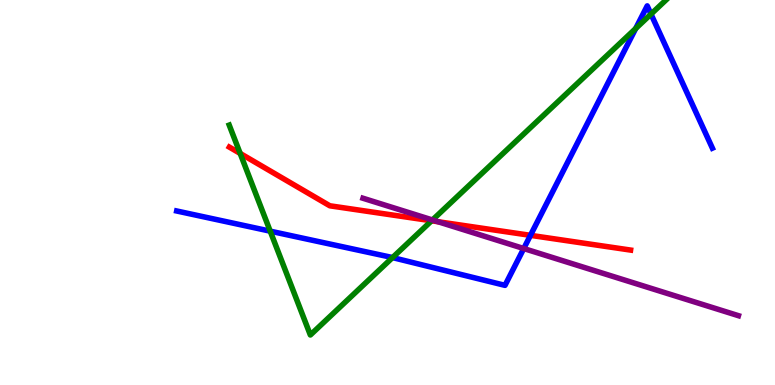[{'lines': ['blue', 'red'], 'intersections': [{'x': 6.84, 'y': 3.89}]}, {'lines': ['green', 'red'], 'intersections': [{'x': 3.1, 'y': 6.01}, {'x': 5.57, 'y': 4.27}]}, {'lines': ['purple', 'red'], 'intersections': [{'x': 5.65, 'y': 4.24}]}, {'lines': ['blue', 'green'], 'intersections': [{'x': 3.49, 'y': 4.0}, {'x': 5.06, 'y': 3.31}, {'x': 8.2, 'y': 9.26}, {'x': 8.4, 'y': 9.63}]}, {'lines': ['blue', 'purple'], 'intersections': [{'x': 6.76, 'y': 3.54}]}, {'lines': ['green', 'purple'], 'intersections': [{'x': 5.58, 'y': 4.29}]}]